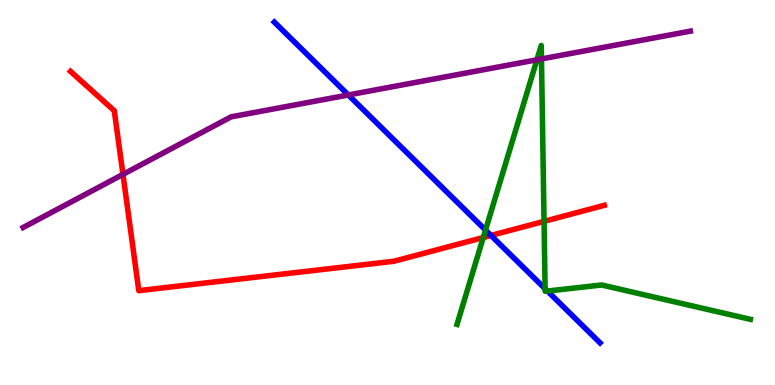[{'lines': ['blue', 'red'], 'intersections': [{'x': 6.34, 'y': 3.88}]}, {'lines': ['green', 'red'], 'intersections': [{'x': 6.24, 'y': 3.83}, {'x': 7.02, 'y': 4.25}]}, {'lines': ['purple', 'red'], 'intersections': [{'x': 1.59, 'y': 5.47}]}, {'lines': ['blue', 'green'], 'intersections': [{'x': 6.26, 'y': 4.02}, {'x': 7.03, 'y': 2.5}, {'x': 7.06, 'y': 2.44}]}, {'lines': ['blue', 'purple'], 'intersections': [{'x': 4.49, 'y': 7.53}]}, {'lines': ['green', 'purple'], 'intersections': [{'x': 6.93, 'y': 8.45}, {'x': 6.99, 'y': 8.47}]}]